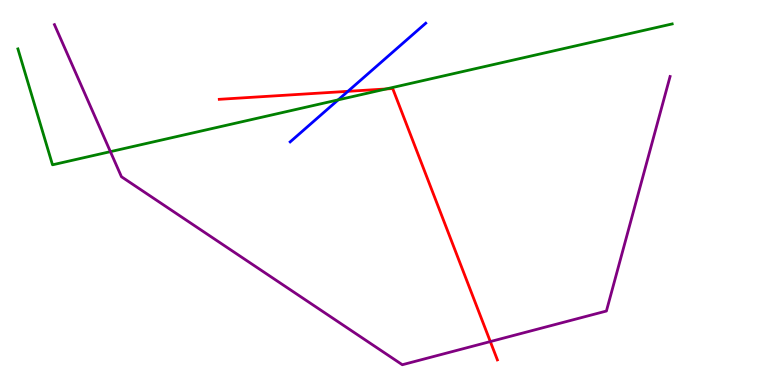[{'lines': ['blue', 'red'], 'intersections': [{'x': 4.49, 'y': 7.63}]}, {'lines': ['green', 'red'], 'intersections': [{'x': 4.98, 'y': 7.69}]}, {'lines': ['purple', 'red'], 'intersections': [{'x': 6.33, 'y': 1.13}]}, {'lines': ['blue', 'green'], 'intersections': [{'x': 4.36, 'y': 7.41}]}, {'lines': ['blue', 'purple'], 'intersections': []}, {'lines': ['green', 'purple'], 'intersections': [{'x': 1.42, 'y': 6.06}]}]